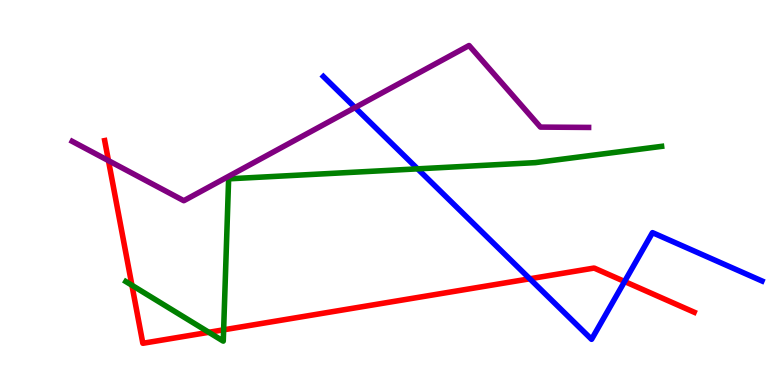[{'lines': ['blue', 'red'], 'intersections': [{'x': 6.84, 'y': 2.76}, {'x': 8.06, 'y': 2.69}]}, {'lines': ['green', 'red'], 'intersections': [{'x': 1.7, 'y': 2.59}, {'x': 2.69, 'y': 1.37}, {'x': 2.89, 'y': 1.43}]}, {'lines': ['purple', 'red'], 'intersections': [{'x': 1.4, 'y': 5.83}]}, {'lines': ['blue', 'green'], 'intersections': [{'x': 5.39, 'y': 5.61}]}, {'lines': ['blue', 'purple'], 'intersections': [{'x': 4.58, 'y': 7.21}]}, {'lines': ['green', 'purple'], 'intersections': []}]